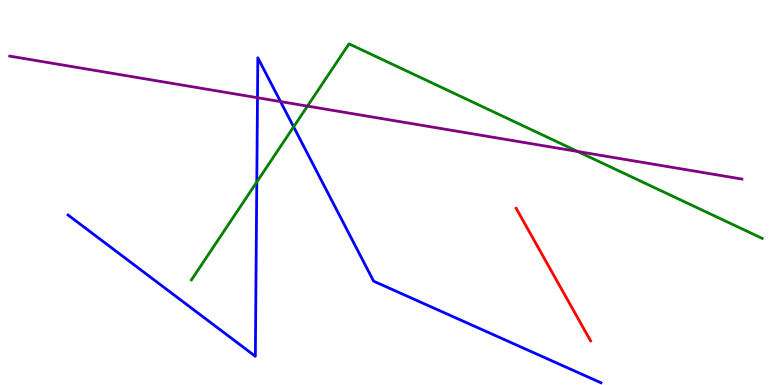[{'lines': ['blue', 'red'], 'intersections': []}, {'lines': ['green', 'red'], 'intersections': []}, {'lines': ['purple', 'red'], 'intersections': []}, {'lines': ['blue', 'green'], 'intersections': [{'x': 3.31, 'y': 5.27}, {'x': 3.79, 'y': 6.71}]}, {'lines': ['blue', 'purple'], 'intersections': [{'x': 3.32, 'y': 7.46}, {'x': 3.62, 'y': 7.36}]}, {'lines': ['green', 'purple'], 'intersections': [{'x': 3.97, 'y': 7.24}, {'x': 7.45, 'y': 6.07}]}]